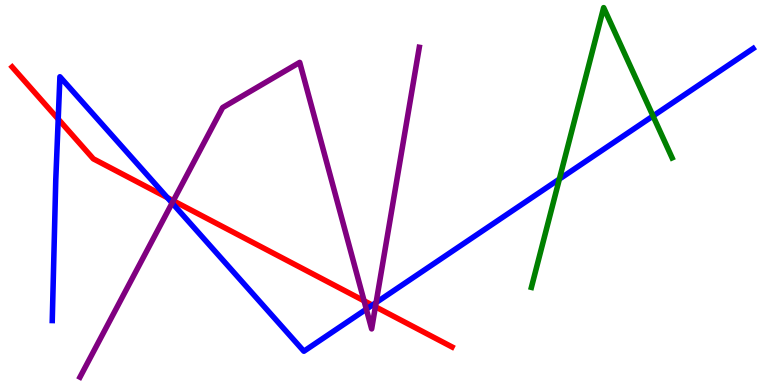[{'lines': ['blue', 'red'], 'intersections': [{'x': 0.751, 'y': 6.91}, {'x': 2.16, 'y': 4.87}, {'x': 4.8, 'y': 2.07}]}, {'lines': ['green', 'red'], 'intersections': []}, {'lines': ['purple', 'red'], 'intersections': [{'x': 2.24, 'y': 4.79}, {'x': 4.7, 'y': 2.19}, {'x': 4.84, 'y': 2.03}]}, {'lines': ['blue', 'green'], 'intersections': [{'x': 7.22, 'y': 5.35}, {'x': 8.43, 'y': 6.99}]}, {'lines': ['blue', 'purple'], 'intersections': [{'x': 2.22, 'y': 4.73}, {'x': 4.73, 'y': 1.97}, {'x': 4.85, 'y': 2.14}]}, {'lines': ['green', 'purple'], 'intersections': []}]